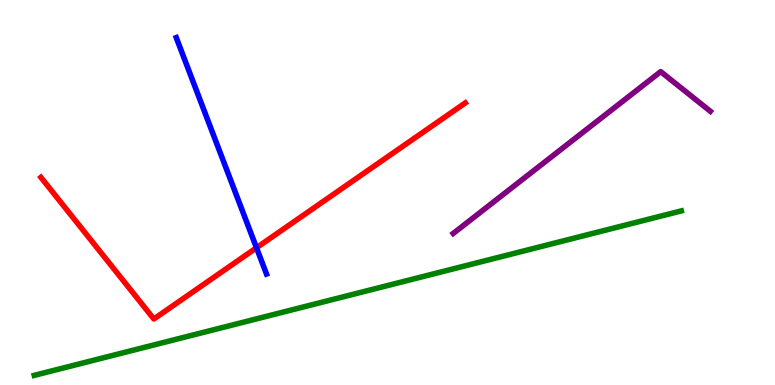[{'lines': ['blue', 'red'], 'intersections': [{'x': 3.31, 'y': 3.56}]}, {'lines': ['green', 'red'], 'intersections': []}, {'lines': ['purple', 'red'], 'intersections': []}, {'lines': ['blue', 'green'], 'intersections': []}, {'lines': ['blue', 'purple'], 'intersections': []}, {'lines': ['green', 'purple'], 'intersections': []}]